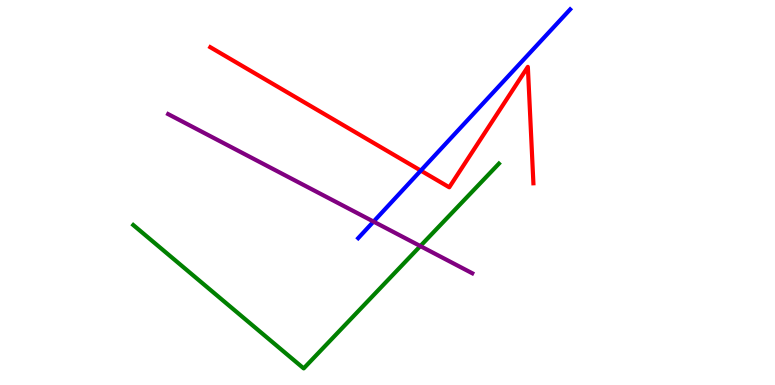[{'lines': ['blue', 'red'], 'intersections': [{'x': 5.43, 'y': 5.57}]}, {'lines': ['green', 'red'], 'intersections': []}, {'lines': ['purple', 'red'], 'intersections': []}, {'lines': ['blue', 'green'], 'intersections': []}, {'lines': ['blue', 'purple'], 'intersections': [{'x': 4.82, 'y': 4.24}]}, {'lines': ['green', 'purple'], 'intersections': [{'x': 5.42, 'y': 3.61}]}]